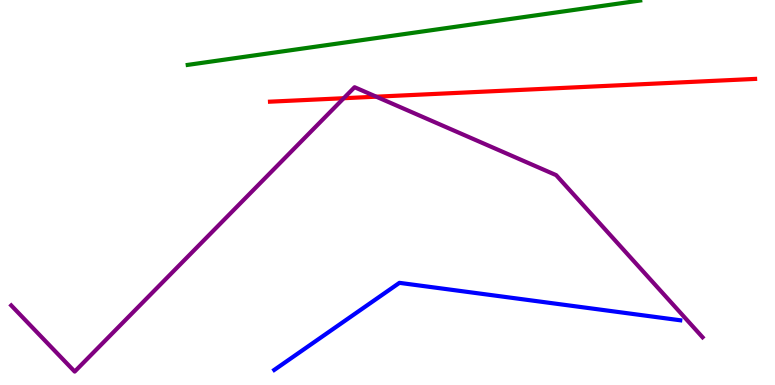[{'lines': ['blue', 'red'], 'intersections': []}, {'lines': ['green', 'red'], 'intersections': []}, {'lines': ['purple', 'red'], 'intersections': [{'x': 4.44, 'y': 7.45}, {'x': 4.86, 'y': 7.49}]}, {'lines': ['blue', 'green'], 'intersections': []}, {'lines': ['blue', 'purple'], 'intersections': []}, {'lines': ['green', 'purple'], 'intersections': []}]